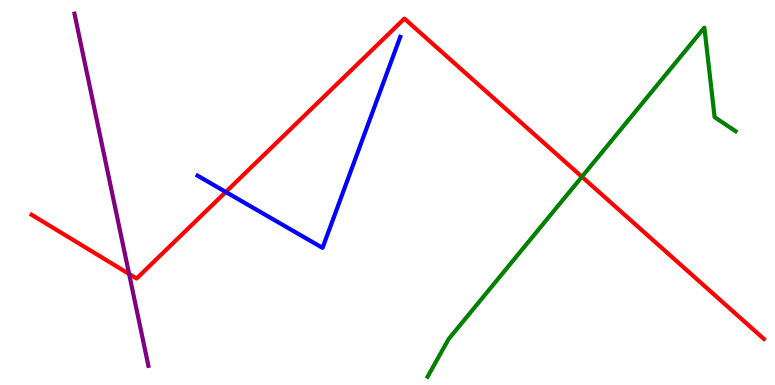[{'lines': ['blue', 'red'], 'intersections': [{'x': 2.91, 'y': 5.01}]}, {'lines': ['green', 'red'], 'intersections': [{'x': 7.51, 'y': 5.41}]}, {'lines': ['purple', 'red'], 'intersections': [{'x': 1.67, 'y': 2.88}]}, {'lines': ['blue', 'green'], 'intersections': []}, {'lines': ['blue', 'purple'], 'intersections': []}, {'lines': ['green', 'purple'], 'intersections': []}]